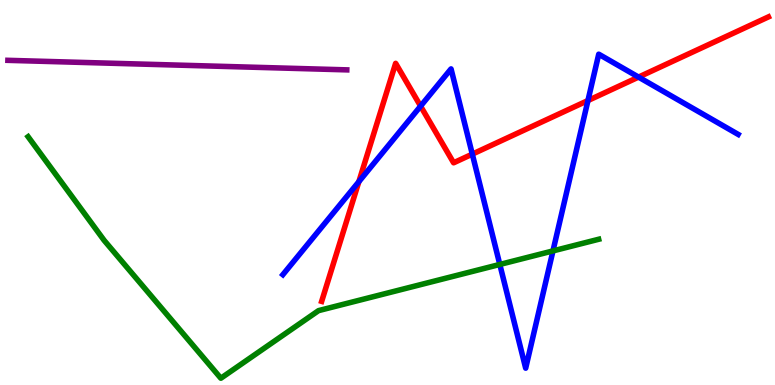[{'lines': ['blue', 'red'], 'intersections': [{'x': 4.63, 'y': 5.28}, {'x': 5.43, 'y': 7.24}, {'x': 6.09, 'y': 6.0}, {'x': 7.59, 'y': 7.39}, {'x': 8.24, 'y': 8.0}]}, {'lines': ['green', 'red'], 'intersections': []}, {'lines': ['purple', 'red'], 'intersections': []}, {'lines': ['blue', 'green'], 'intersections': [{'x': 6.45, 'y': 3.13}, {'x': 7.14, 'y': 3.48}]}, {'lines': ['blue', 'purple'], 'intersections': []}, {'lines': ['green', 'purple'], 'intersections': []}]